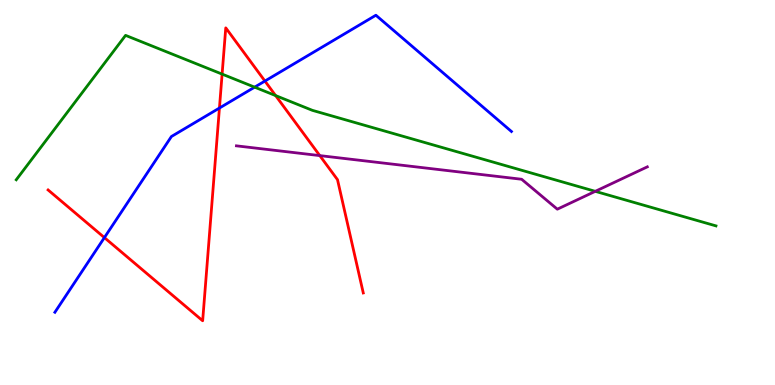[{'lines': ['blue', 'red'], 'intersections': [{'x': 1.35, 'y': 3.83}, {'x': 2.83, 'y': 7.19}, {'x': 3.42, 'y': 7.89}]}, {'lines': ['green', 'red'], 'intersections': [{'x': 2.87, 'y': 8.07}, {'x': 3.56, 'y': 7.52}]}, {'lines': ['purple', 'red'], 'intersections': [{'x': 4.13, 'y': 5.96}]}, {'lines': ['blue', 'green'], 'intersections': [{'x': 3.29, 'y': 7.74}]}, {'lines': ['blue', 'purple'], 'intersections': []}, {'lines': ['green', 'purple'], 'intersections': [{'x': 7.68, 'y': 5.03}]}]